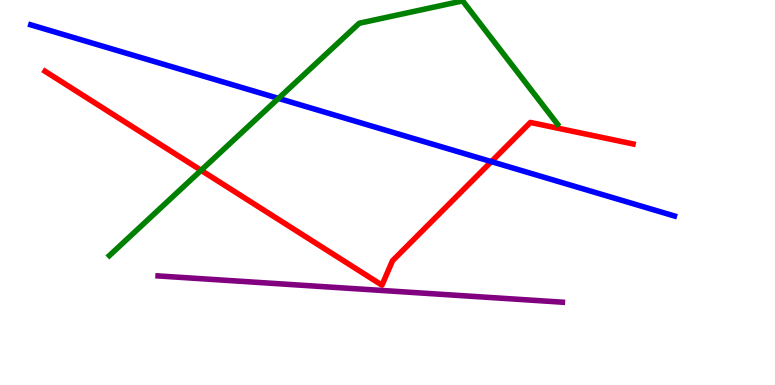[{'lines': ['blue', 'red'], 'intersections': [{'x': 6.34, 'y': 5.8}]}, {'lines': ['green', 'red'], 'intersections': [{'x': 2.59, 'y': 5.58}]}, {'lines': ['purple', 'red'], 'intersections': []}, {'lines': ['blue', 'green'], 'intersections': [{'x': 3.59, 'y': 7.44}]}, {'lines': ['blue', 'purple'], 'intersections': []}, {'lines': ['green', 'purple'], 'intersections': []}]